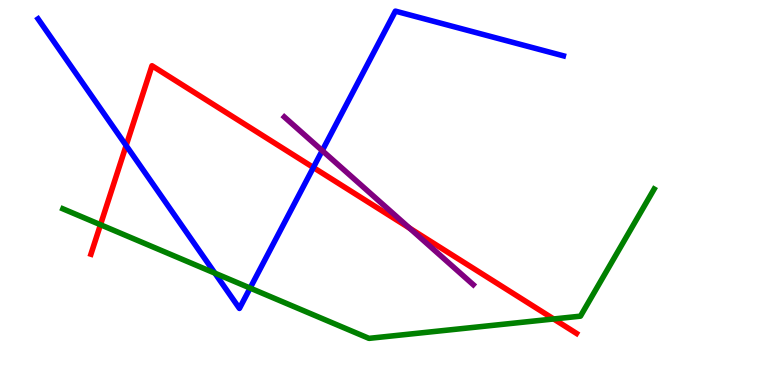[{'lines': ['blue', 'red'], 'intersections': [{'x': 1.63, 'y': 6.22}, {'x': 4.04, 'y': 5.65}]}, {'lines': ['green', 'red'], 'intersections': [{'x': 1.3, 'y': 4.16}, {'x': 7.14, 'y': 1.71}]}, {'lines': ['purple', 'red'], 'intersections': [{'x': 5.28, 'y': 4.07}]}, {'lines': ['blue', 'green'], 'intersections': [{'x': 2.77, 'y': 2.91}, {'x': 3.23, 'y': 2.52}]}, {'lines': ['blue', 'purple'], 'intersections': [{'x': 4.16, 'y': 6.09}]}, {'lines': ['green', 'purple'], 'intersections': []}]